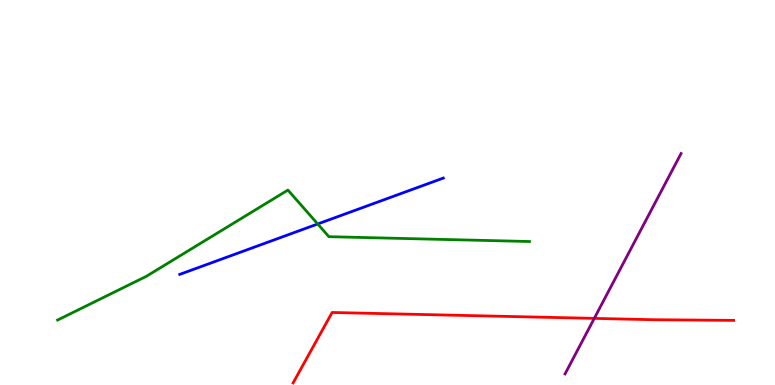[{'lines': ['blue', 'red'], 'intersections': []}, {'lines': ['green', 'red'], 'intersections': []}, {'lines': ['purple', 'red'], 'intersections': [{'x': 7.67, 'y': 1.73}]}, {'lines': ['blue', 'green'], 'intersections': [{'x': 4.1, 'y': 4.18}]}, {'lines': ['blue', 'purple'], 'intersections': []}, {'lines': ['green', 'purple'], 'intersections': []}]